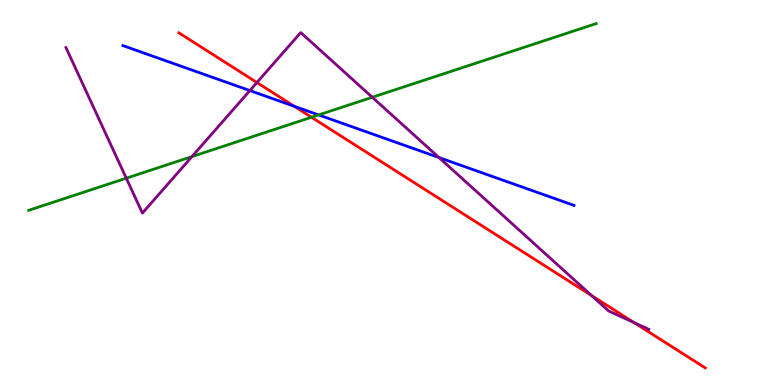[{'lines': ['blue', 'red'], 'intersections': [{'x': 3.8, 'y': 7.24}]}, {'lines': ['green', 'red'], 'intersections': [{'x': 4.02, 'y': 6.95}]}, {'lines': ['purple', 'red'], 'intersections': [{'x': 3.32, 'y': 7.86}, {'x': 7.63, 'y': 2.32}, {'x': 8.18, 'y': 1.62}]}, {'lines': ['blue', 'green'], 'intersections': [{'x': 4.11, 'y': 7.01}]}, {'lines': ['blue', 'purple'], 'intersections': [{'x': 3.22, 'y': 7.65}, {'x': 5.66, 'y': 5.91}]}, {'lines': ['green', 'purple'], 'intersections': [{'x': 1.63, 'y': 5.37}, {'x': 2.48, 'y': 5.93}, {'x': 4.8, 'y': 7.47}]}]